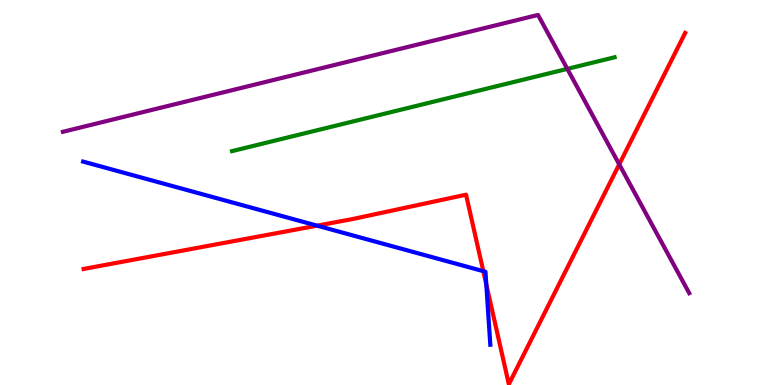[{'lines': ['blue', 'red'], 'intersections': [{'x': 4.09, 'y': 4.14}, {'x': 6.24, 'y': 2.96}, {'x': 6.27, 'y': 2.61}]}, {'lines': ['green', 'red'], 'intersections': []}, {'lines': ['purple', 'red'], 'intersections': [{'x': 7.99, 'y': 5.73}]}, {'lines': ['blue', 'green'], 'intersections': []}, {'lines': ['blue', 'purple'], 'intersections': []}, {'lines': ['green', 'purple'], 'intersections': [{'x': 7.32, 'y': 8.21}]}]